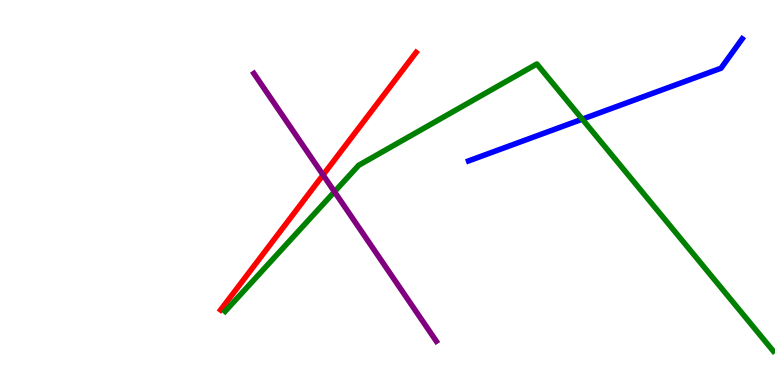[{'lines': ['blue', 'red'], 'intersections': []}, {'lines': ['green', 'red'], 'intersections': []}, {'lines': ['purple', 'red'], 'intersections': [{'x': 4.17, 'y': 5.46}]}, {'lines': ['blue', 'green'], 'intersections': [{'x': 7.51, 'y': 6.9}]}, {'lines': ['blue', 'purple'], 'intersections': []}, {'lines': ['green', 'purple'], 'intersections': [{'x': 4.32, 'y': 5.02}]}]